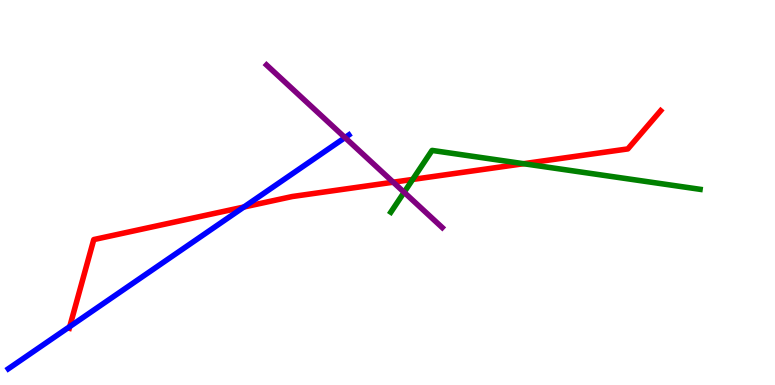[{'lines': ['blue', 'red'], 'intersections': [{'x': 0.9, 'y': 1.52}, {'x': 3.15, 'y': 4.62}]}, {'lines': ['green', 'red'], 'intersections': [{'x': 5.32, 'y': 5.34}, {'x': 6.76, 'y': 5.75}]}, {'lines': ['purple', 'red'], 'intersections': [{'x': 5.07, 'y': 5.27}]}, {'lines': ['blue', 'green'], 'intersections': []}, {'lines': ['blue', 'purple'], 'intersections': [{'x': 4.45, 'y': 6.43}]}, {'lines': ['green', 'purple'], 'intersections': [{'x': 5.21, 'y': 5.01}]}]